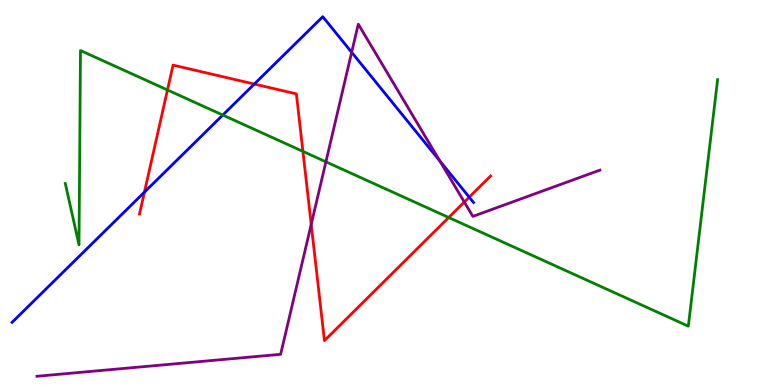[{'lines': ['blue', 'red'], 'intersections': [{'x': 1.86, 'y': 5.01}, {'x': 3.28, 'y': 7.82}, {'x': 6.05, 'y': 4.88}]}, {'lines': ['green', 'red'], 'intersections': [{'x': 2.16, 'y': 7.66}, {'x': 3.91, 'y': 6.07}, {'x': 5.79, 'y': 4.35}]}, {'lines': ['purple', 'red'], 'intersections': [{'x': 4.02, 'y': 4.17}, {'x': 5.99, 'y': 4.75}]}, {'lines': ['blue', 'green'], 'intersections': [{'x': 2.87, 'y': 7.01}]}, {'lines': ['blue', 'purple'], 'intersections': [{'x': 4.54, 'y': 8.64}, {'x': 5.67, 'y': 5.82}]}, {'lines': ['green', 'purple'], 'intersections': [{'x': 4.21, 'y': 5.8}]}]